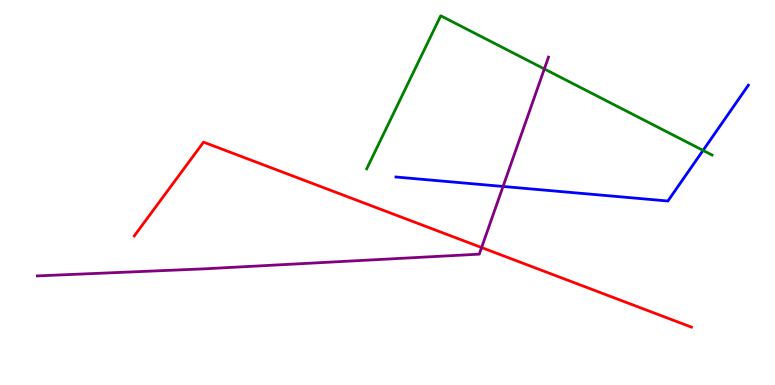[{'lines': ['blue', 'red'], 'intersections': []}, {'lines': ['green', 'red'], 'intersections': []}, {'lines': ['purple', 'red'], 'intersections': [{'x': 6.21, 'y': 3.57}]}, {'lines': ['blue', 'green'], 'intersections': [{'x': 9.07, 'y': 6.09}]}, {'lines': ['blue', 'purple'], 'intersections': [{'x': 6.49, 'y': 5.16}]}, {'lines': ['green', 'purple'], 'intersections': [{'x': 7.02, 'y': 8.21}]}]